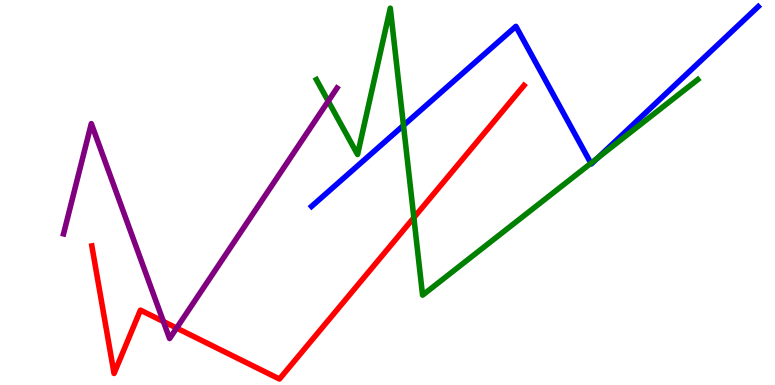[{'lines': ['blue', 'red'], 'intersections': []}, {'lines': ['green', 'red'], 'intersections': [{'x': 5.34, 'y': 4.35}]}, {'lines': ['purple', 'red'], 'intersections': [{'x': 2.11, 'y': 1.65}, {'x': 2.28, 'y': 1.48}]}, {'lines': ['blue', 'green'], 'intersections': [{'x': 5.21, 'y': 6.74}, {'x': 7.62, 'y': 5.76}, {'x': 7.71, 'y': 5.89}]}, {'lines': ['blue', 'purple'], 'intersections': []}, {'lines': ['green', 'purple'], 'intersections': [{'x': 4.24, 'y': 7.37}]}]